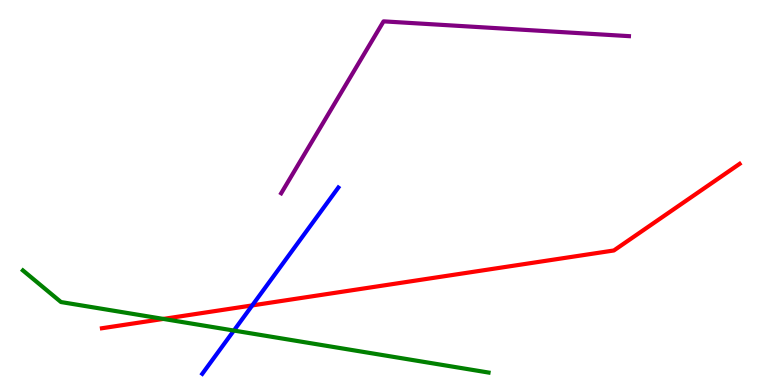[{'lines': ['blue', 'red'], 'intersections': [{'x': 3.25, 'y': 2.07}]}, {'lines': ['green', 'red'], 'intersections': [{'x': 2.11, 'y': 1.72}]}, {'lines': ['purple', 'red'], 'intersections': []}, {'lines': ['blue', 'green'], 'intersections': [{'x': 3.02, 'y': 1.41}]}, {'lines': ['blue', 'purple'], 'intersections': []}, {'lines': ['green', 'purple'], 'intersections': []}]